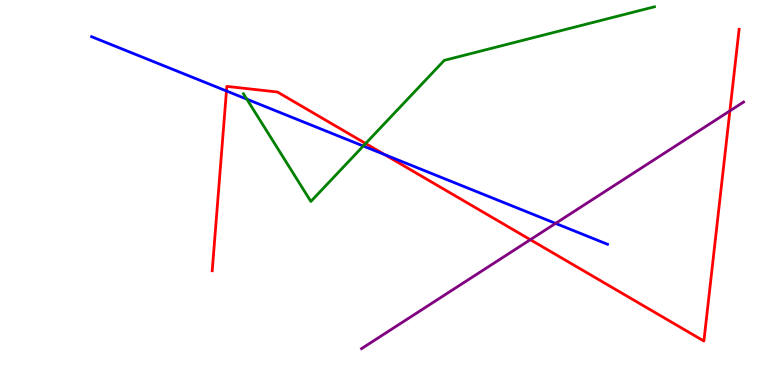[{'lines': ['blue', 'red'], 'intersections': [{'x': 2.92, 'y': 7.64}, {'x': 4.96, 'y': 5.98}]}, {'lines': ['green', 'red'], 'intersections': [{'x': 4.72, 'y': 6.27}]}, {'lines': ['purple', 'red'], 'intersections': [{'x': 6.84, 'y': 3.77}, {'x': 9.42, 'y': 7.12}]}, {'lines': ['blue', 'green'], 'intersections': [{'x': 3.18, 'y': 7.42}, {'x': 4.69, 'y': 6.21}]}, {'lines': ['blue', 'purple'], 'intersections': [{'x': 7.17, 'y': 4.2}]}, {'lines': ['green', 'purple'], 'intersections': []}]